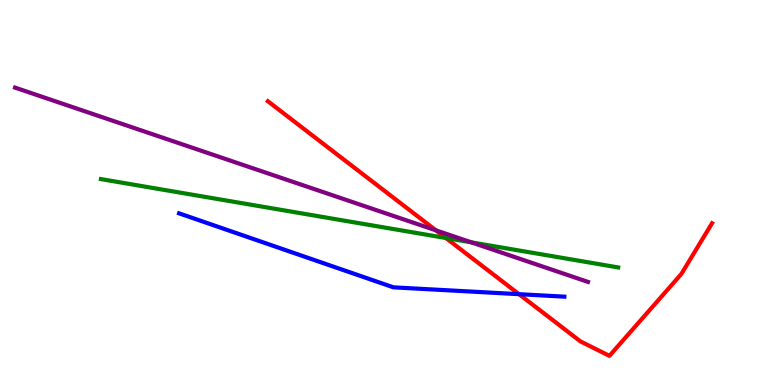[{'lines': ['blue', 'red'], 'intersections': [{'x': 6.7, 'y': 2.36}]}, {'lines': ['green', 'red'], 'intersections': [{'x': 5.75, 'y': 3.82}]}, {'lines': ['purple', 'red'], 'intersections': [{'x': 5.62, 'y': 4.02}]}, {'lines': ['blue', 'green'], 'intersections': []}, {'lines': ['blue', 'purple'], 'intersections': []}, {'lines': ['green', 'purple'], 'intersections': [{'x': 6.08, 'y': 3.71}]}]